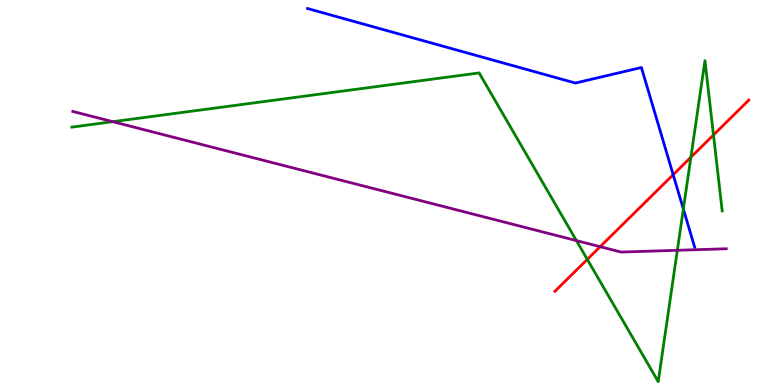[{'lines': ['blue', 'red'], 'intersections': [{'x': 8.69, 'y': 5.46}]}, {'lines': ['green', 'red'], 'intersections': [{'x': 7.58, 'y': 3.26}, {'x': 8.91, 'y': 5.92}, {'x': 9.21, 'y': 6.49}]}, {'lines': ['purple', 'red'], 'intersections': [{'x': 7.74, 'y': 3.59}]}, {'lines': ['blue', 'green'], 'intersections': [{'x': 8.82, 'y': 4.57}]}, {'lines': ['blue', 'purple'], 'intersections': []}, {'lines': ['green', 'purple'], 'intersections': [{'x': 1.45, 'y': 6.84}, {'x': 7.44, 'y': 3.75}, {'x': 8.74, 'y': 3.5}]}]